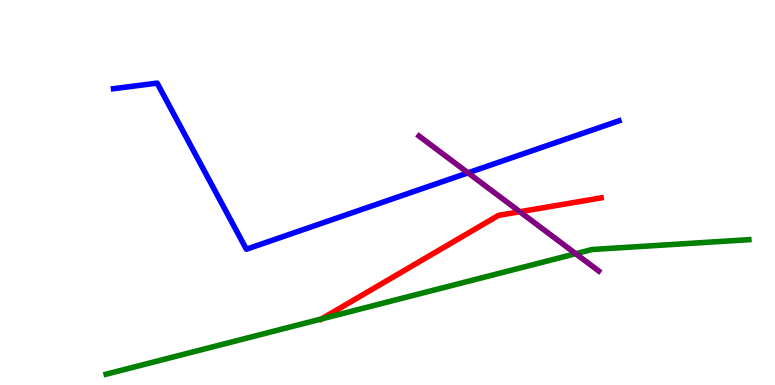[{'lines': ['blue', 'red'], 'intersections': []}, {'lines': ['green', 'red'], 'intersections': [{'x': 4.15, 'y': 1.72}]}, {'lines': ['purple', 'red'], 'intersections': [{'x': 6.71, 'y': 4.5}]}, {'lines': ['blue', 'green'], 'intersections': []}, {'lines': ['blue', 'purple'], 'intersections': [{'x': 6.04, 'y': 5.51}]}, {'lines': ['green', 'purple'], 'intersections': [{'x': 7.43, 'y': 3.41}]}]